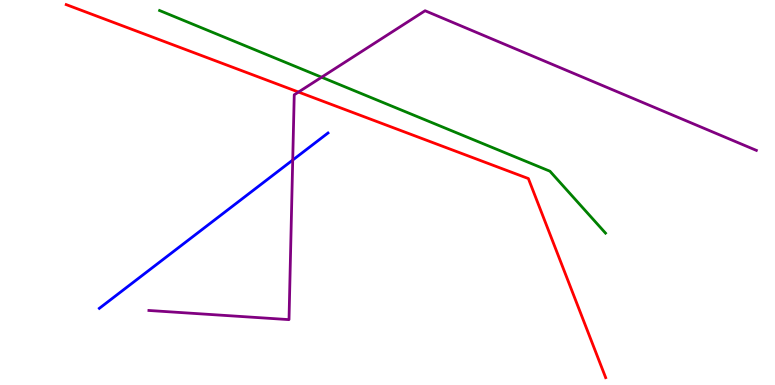[{'lines': ['blue', 'red'], 'intersections': []}, {'lines': ['green', 'red'], 'intersections': []}, {'lines': ['purple', 'red'], 'intersections': [{'x': 3.85, 'y': 7.61}]}, {'lines': ['blue', 'green'], 'intersections': []}, {'lines': ['blue', 'purple'], 'intersections': [{'x': 3.78, 'y': 5.84}]}, {'lines': ['green', 'purple'], 'intersections': [{'x': 4.15, 'y': 7.99}]}]